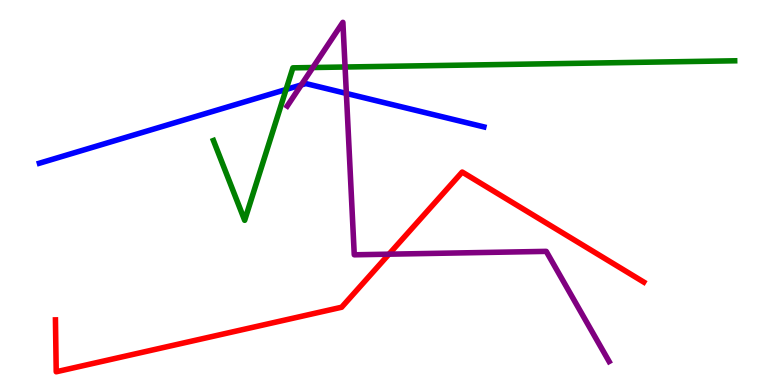[{'lines': ['blue', 'red'], 'intersections': []}, {'lines': ['green', 'red'], 'intersections': []}, {'lines': ['purple', 'red'], 'intersections': [{'x': 5.02, 'y': 3.4}]}, {'lines': ['blue', 'green'], 'intersections': [{'x': 3.69, 'y': 7.68}]}, {'lines': ['blue', 'purple'], 'intersections': [{'x': 3.89, 'y': 7.79}, {'x': 4.47, 'y': 7.57}]}, {'lines': ['green', 'purple'], 'intersections': [{'x': 4.04, 'y': 8.25}, {'x': 4.45, 'y': 8.26}]}]